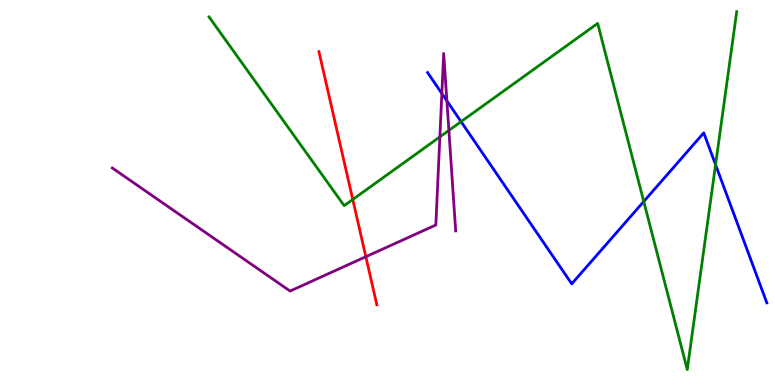[{'lines': ['blue', 'red'], 'intersections': []}, {'lines': ['green', 'red'], 'intersections': [{'x': 4.55, 'y': 4.82}]}, {'lines': ['purple', 'red'], 'intersections': [{'x': 4.72, 'y': 3.33}]}, {'lines': ['blue', 'green'], 'intersections': [{'x': 5.95, 'y': 6.84}, {'x': 8.31, 'y': 4.77}, {'x': 9.23, 'y': 5.72}]}, {'lines': ['blue', 'purple'], 'intersections': [{'x': 5.7, 'y': 7.57}, {'x': 5.77, 'y': 7.38}]}, {'lines': ['green', 'purple'], 'intersections': [{'x': 5.68, 'y': 6.44}, {'x': 5.79, 'y': 6.61}]}]